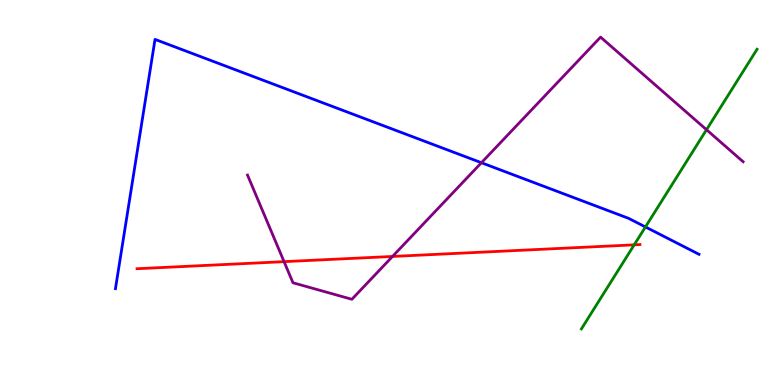[{'lines': ['blue', 'red'], 'intersections': []}, {'lines': ['green', 'red'], 'intersections': [{'x': 8.18, 'y': 3.64}]}, {'lines': ['purple', 'red'], 'intersections': [{'x': 3.67, 'y': 3.2}, {'x': 5.06, 'y': 3.34}]}, {'lines': ['blue', 'green'], 'intersections': [{'x': 8.33, 'y': 4.11}]}, {'lines': ['blue', 'purple'], 'intersections': [{'x': 6.21, 'y': 5.77}]}, {'lines': ['green', 'purple'], 'intersections': [{'x': 9.12, 'y': 6.63}]}]